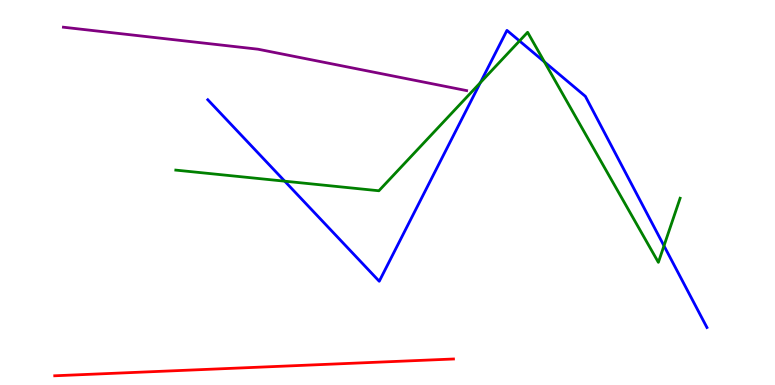[{'lines': ['blue', 'red'], 'intersections': []}, {'lines': ['green', 'red'], 'intersections': []}, {'lines': ['purple', 'red'], 'intersections': []}, {'lines': ['blue', 'green'], 'intersections': [{'x': 3.67, 'y': 5.29}, {'x': 6.2, 'y': 7.85}, {'x': 6.7, 'y': 8.94}, {'x': 7.02, 'y': 8.39}, {'x': 8.57, 'y': 3.62}]}, {'lines': ['blue', 'purple'], 'intersections': []}, {'lines': ['green', 'purple'], 'intersections': []}]